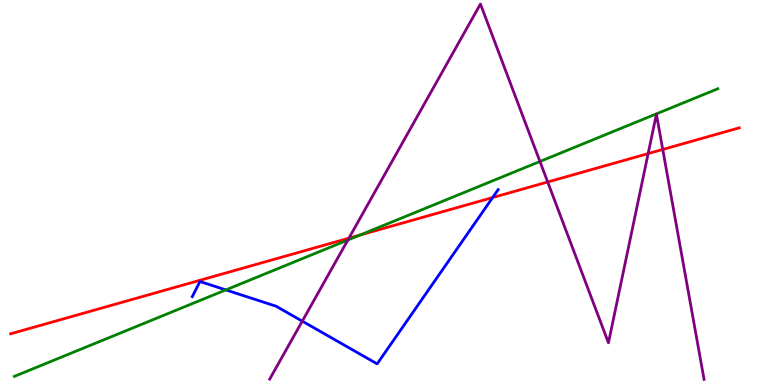[{'lines': ['blue', 'red'], 'intersections': [{'x': 6.36, 'y': 4.87}]}, {'lines': ['green', 'red'], 'intersections': [{'x': 4.65, 'y': 3.9}]}, {'lines': ['purple', 'red'], 'intersections': [{'x': 4.5, 'y': 3.81}, {'x': 7.07, 'y': 5.27}, {'x': 8.36, 'y': 6.01}, {'x': 8.55, 'y': 6.12}]}, {'lines': ['blue', 'green'], 'intersections': [{'x': 2.91, 'y': 2.47}]}, {'lines': ['blue', 'purple'], 'intersections': [{'x': 3.9, 'y': 1.66}]}, {'lines': ['green', 'purple'], 'intersections': [{'x': 4.49, 'y': 3.77}, {'x': 6.97, 'y': 5.81}]}]